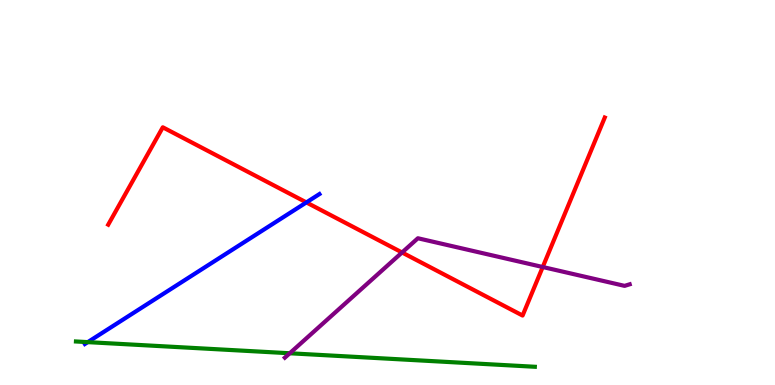[{'lines': ['blue', 'red'], 'intersections': [{'x': 3.95, 'y': 4.74}]}, {'lines': ['green', 'red'], 'intersections': []}, {'lines': ['purple', 'red'], 'intersections': [{'x': 5.19, 'y': 3.44}, {'x': 7.0, 'y': 3.06}]}, {'lines': ['blue', 'green'], 'intersections': [{'x': 1.13, 'y': 1.11}]}, {'lines': ['blue', 'purple'], 'intersections': []}, {'lines': ['green', 'purple'], 'intersections': [{'x': 3.74, 'y': 0.824}]}]